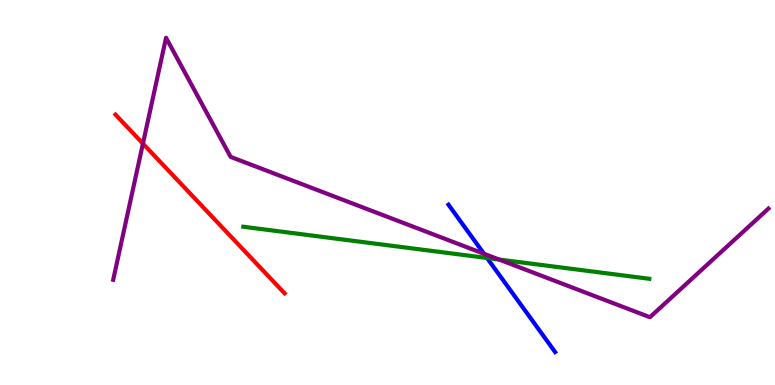[{'lines': ['blue', 'red'], 'intersections': []}, {'lines': ['green', 'red'], 'intersections': []}, {'lines': ['purple', 'red'], 'intersections': [{'x': 1.84, 'y': 6.27}]}, {'lines': ['blue', 'green'], 'intersections': [{'x': 6.28, 'y': 3.3}]}, {'lines': ['blue', 'purple'], 'intersections': [{'x': 6.24, 'y': 3.41}]}, {'lines': ['green', 'purple'], 'intersections': [{'x': 6.44, 'y': 3.26}]}]